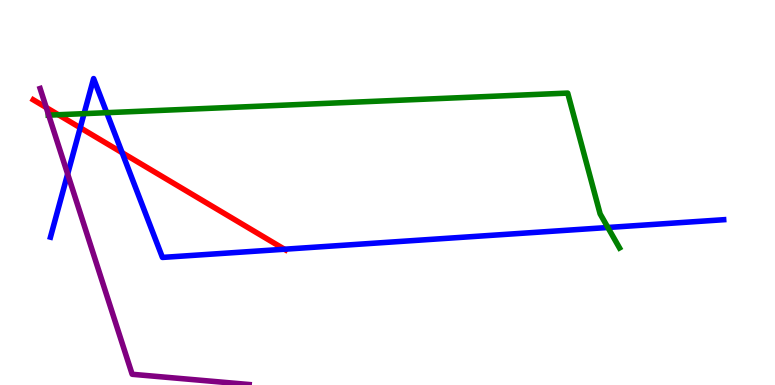[{'lines': ['blue', 'red'], 'intersections': [{'x': 1.04, 'y': 6.68}, {'x': 1.58, 'y': 6.03}, {'x': 3.67, 'y': 3.53}]}, {'lines': ['green', 'red'], 'intersections': [{'x': 0.753, 'y': 7.02}]}, {'lines': ['purple', 'red'], 'intersections': [{'x': 0.597, 'y': 7.21}]}, {'lines': ['blue', 'green'], 'intersections': [{'x': 1.08, 'y': 7.05}, {'x': 1.38, 'y': 7.07}, {'x': 7.84, 'y': 4.09}]}, {'lines': ['blue', 'purple'], 'intersections': [{'x': 0.873, 'y': 5.48}]}, {'lines': ['green', 'purple'], 'intersections': [{'x': 0.628, 'y': 7.01}]}]